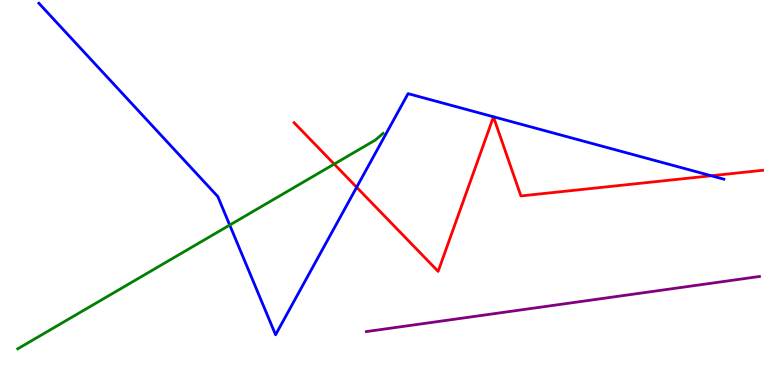[{'lines': ['blue', 'red'], 'intersections': [{'x': 4.6, 'y': 5.14}, {'x': 9.18, 'y': 5.43}]}, {'lines': ['green', 'red'], 'intersections': [{'x': 4.31, 'y': 5.74}]}, {'lines': ['purple', 'red'], 'intersections': []}, {'lines': ['blue', 'green'], 'intersections': [{'x': 2.96, 'y': 4.15}]}, {'lines': ['blue', 'purple'], 'intersections': []}, {'lines': ['green', 'purple'], 'intersections': []}]